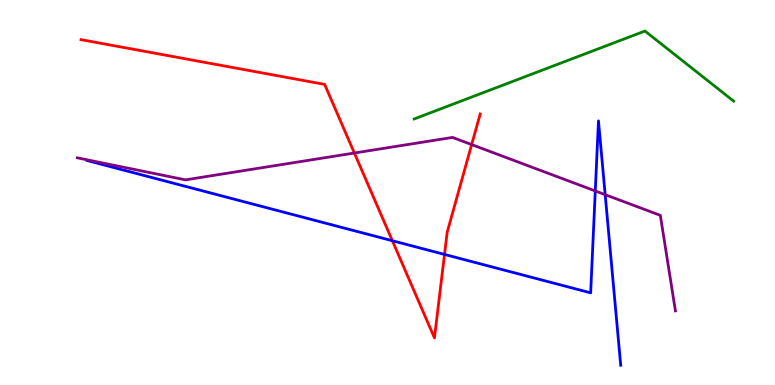[{'lines': ['blue', 'red'], 'intersections': [{'x': 5.06, 'y': 3.75}, {'x': 5.74, 'y': 3.39}]}, {'lines': ['green', 'red'], 'intersections': []}, {'lines': ['purple', 'red'], 'intersections': [{'x': 4.57, 'y': 6.03}, {'x': 6.09, 'y': 6.24}]}, {'lines': ['blue', 'green'], 'intersections': []}, {'lines': ['blue', 'purple'], 'intersections': [{'x': 7.68, 'y': 5.04}, {'x': 7.81, 'y': 4.94}]}, {'lines': ['green', 'purple'], 'intersections': []}]